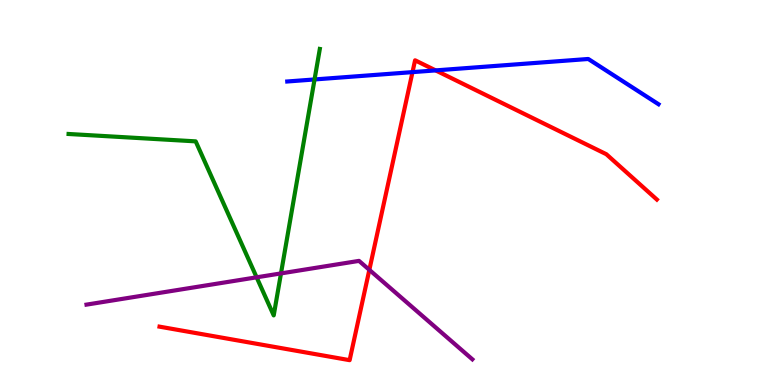[{'lines': ['blue', 'red'], 'intersections': [{'x': 5.32, 'y': 8.13}, {'x': 5.62, 'y': 8.17}]}, {'lines': ['green', 'red'], 'intersections': []}, {'lines': ['purple', 'red'], 'intersections': [{'x': 4.77, 'y': 2.99}]}, {'lines': ['blue', 'green'], 'intersections': [{'x': 4.06, 'y': 7.94}]}, {'lines': ['blue', 'purple'], 'intersections': []}, {'lines': ['green', 'purple'], 'intersections': [{'x': 3.31, 'y': 2.8}, {'x': 3.63, 'y': 2.9}]}]